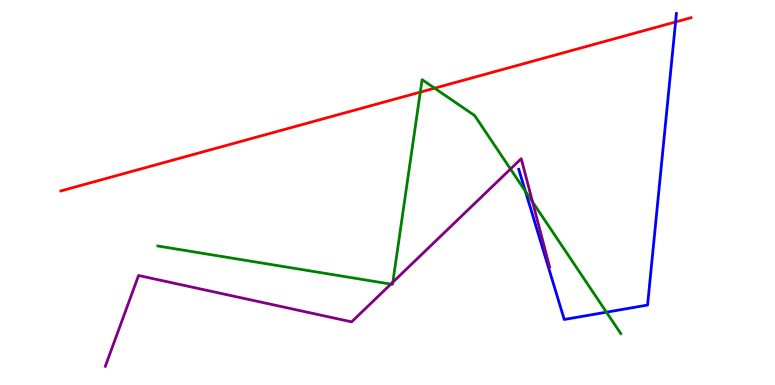[{'lines': ['blue', 'red'], 'intersections': [{'x': 8.72, 'y': 9.43}]}, {'lines': ['green', 'red'], 'intersections': [{'x': 5.42, 'y': 7.61}, {'x': 5.61, 'y': 7.71}]}, {'lines': ['purple', 'red'], 'intersections': []}, {'lines': ['blue', 'green'], 'intersections': [{'x': 6.78, 'y': 5.03}, {'x': 7.83, 'y': 1.89}]}, {'lines': ['blue', 'purple'], 'intersections': []}, {'lines': ['green', 'purple'], 'intersections': [{'x': 5.04, 'y': 2.62}, {'x': 5.07, 'y': 2.67}, {'x': 6.59, 'y': 5.61}, {'x': 6.87, 'y': 4.75}]}]